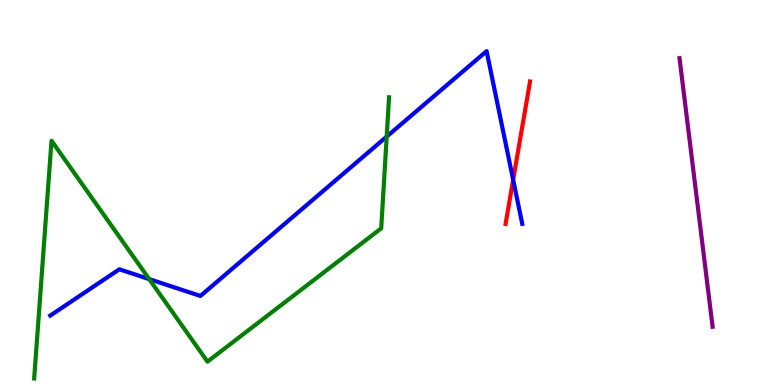[{'lines': ['blue', 'red'], 'intersections': [{'x': 6.62, 'y': 5.33}]}, {'lines': ['green', 'red'], 'intersections': []}, {'lines': ['purple', 'red'], 'intersections': []}, {'lines': ['blue', 'green'], 'intersections': [{'x': 1.93, 'y': 2.75}, {'x': 4.99, 'y': 6.45}]}, {'lines': ['blue', 'purple'], 'intersections': []}, {'lines': ['green', 'purple'], 'intersections': []}]